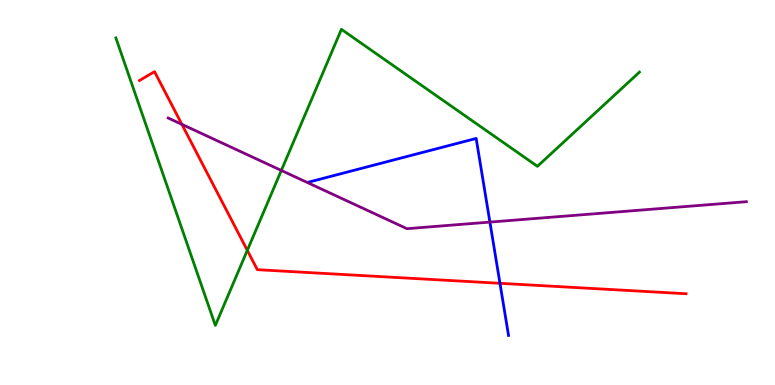[{'lines': ['blue', 'red'], 'intersections': [{'x': 6.45, 'y': 2.64}]}, {'lines': ['green', 'red'], 'intersections': [{'x': 3.19, 'y': 3.5}]}, {'lines': ['purple', 'red'], 'intersections': [{'x': 2.35, 'y': 6.77}]}, {'lines': ['blue', 'green'], 'intersections': []}, {'lines': ['blue', 'purple'], 'intersections': [{'x': 6.32, 'y': 4.23}]}, {'lines': ['green', 'purple'], 'intersections': [{'x': 3.63, 'y': 5.57}]}]